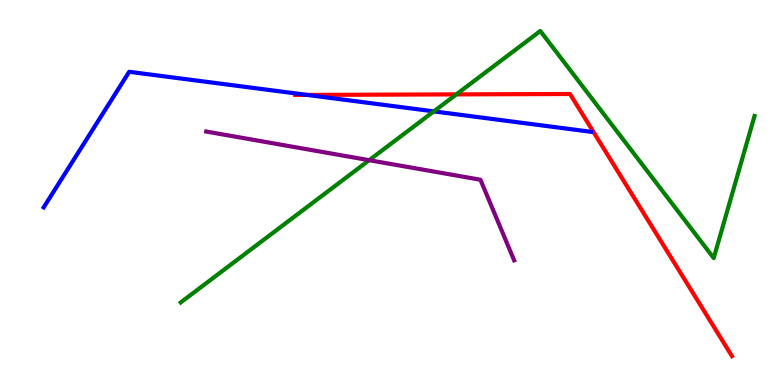[{'lines': ['blue', 'red'], 'intersections': [{'x': 3.96, 'y': 7.53}]}, {'lines': ['green', 'red'], 'intersections': [{'x': 5.89, 'y': 7.55}]}, {'lines': ['purple', 'red'], 'intersections': []}, {'lines': ['blue', 'green'], 'intersections': [{'x': 5.6, 'y': 7.11}]}, {'lines': ['blue', 'purple'], 'intersections': []}, {'lines': ['green', 'purple'], 'intersections': [{'x': 4.76, 'y': 5.84}]}]